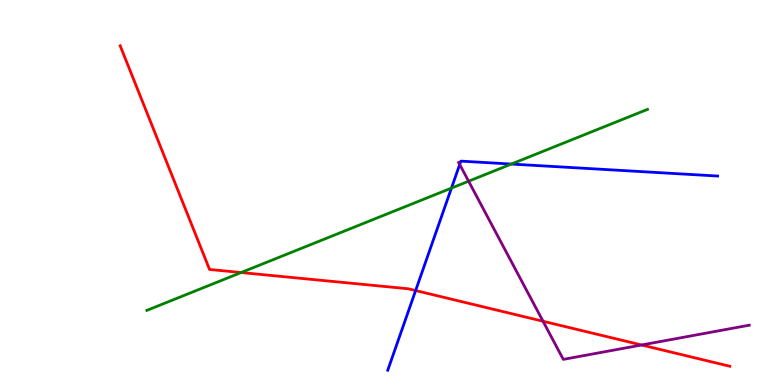[{'lines': ['blue', 'red'], 'intersections': [{'x': 5.36, 'y': 2.45}]}, {'lines': ['green', 'red'], 'intersections': [{'x': 3.11, 'y': 2.92}]}, {'lines': ['purple', 'red'], 'intersections': [{'x': 7.01, 'y': 1.66}, {'x': 8.28, 'y': 1.04}]}, {'lines': ['blue', 'green'], 'intersections': [{'x': 5.83, 'y': 5.11}, {'x': 6.6, 'y': 5.74}]}, {'lines': ['blue', 'purple'], 'intersections': [{'x': 5.93, 'y': 5.73}]}, {'lines': ['green', 'purple'], 'intersections': [{'x': 6.05, 'y': 5.29}]}]